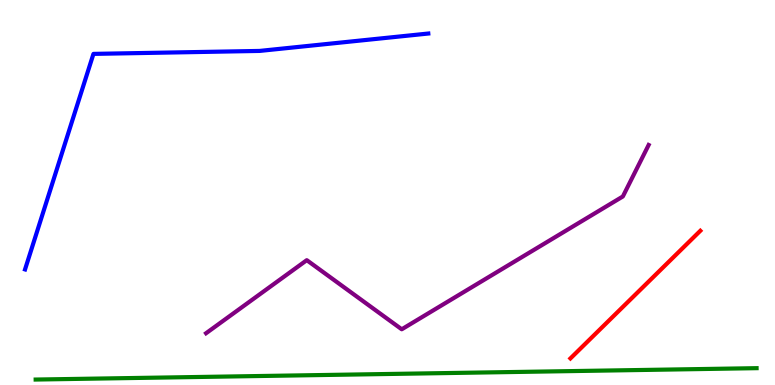[{'lines': ['blue', 'red'], 'intersections': []}, {'lines': ['green', 'red'], 'intersections': []}, {'lines': ['purple', 'red'], 'intersections': []}, {'lines': ['blue', 'green'], 'intersections': []}, {'lines': ['blue', 'purple'], 'intersections': []}, {'lines': ['green', 'purple'], 'intersections': []}]